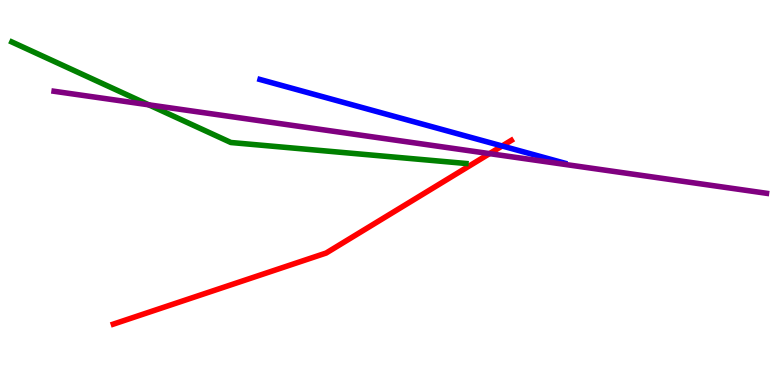[{'lines': ['blue', 'red'], 'intersections': [{'x': 6.48, 'y': 6.21}]}, {'lines': ['green', 'red'], 'intersections': []}, {'lines': ['purple', 'red'], 'intersections': [{'x': 6.32, 'y': 6.01}]}, {'lines': ['blue', 'green'], 'intersections': []}, {'lines': ['blue', 'purple'], 'intersections': []}, {'lines': ['green', 'purple'], 'intersections': [{'x': 1.92, 'y': 7.28}]}]